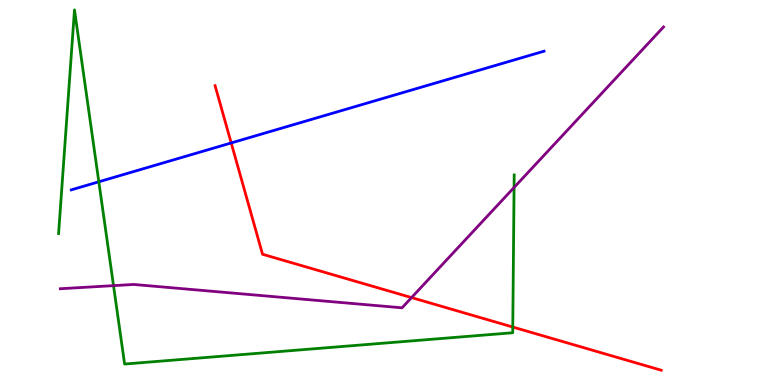[{'lines': ['blue', 'red'], 'intersections': [{'x': 2.98, 'y': 6.29}]}, {'lines': ['green', 'red'], 'intersections': [{'x': 6.62, 'y': 1.51}]}, {'lines': ['purple', 'red'], 'intersections': [{'x': 5.31, 'y': 2.27}]}, {'lines': ['blue', 'green'], 'intersections': [{'x': 1.28, 'y': 5.28}]}, {'lines': ['blue', 'purple'], 'intersections': []}, {'lines': ['green', 'purple'], 'intersections': [{'x': 1.46, 'y': 2.58}, {'x': 6.63, 'y': 5.13}]}]